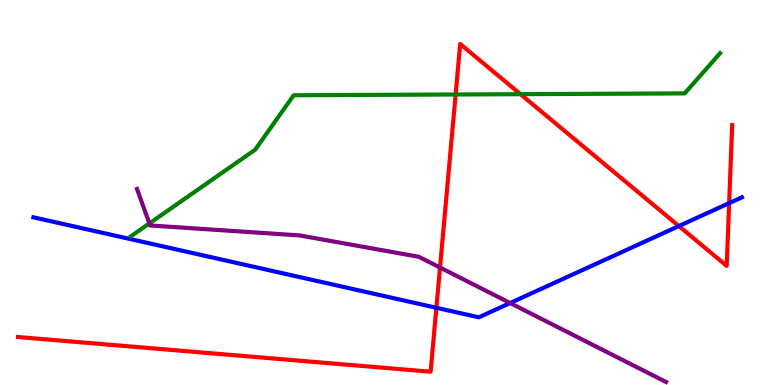[{'lines': ['blue', 'red'], 'intersections': [{'x': 5.63, 'y': 2.01}, {'x': 8.76, 'y': 4.13}, {'x': 9.41, 'y': 4.72}]}, {'lines': ['green', 'red'], 'intersections': [{'x': 5.88, 'y': 7.55}, {'x': 6.72, 'y': 7.55}]}, {'lines': ['purple', 'red'], 'intersections': [{'x': 5.68, 'y': 3.05}]}, {'lines': ['blue', 'green'], 'intersections': []}, {'lines': ['blue', 'purple'], 'intersections': [{'x': 6.58, 'y': 2.13}]}, {'lines': ['green', 'purple'], 'intersections': [{'x': 1.93, 'y': 4.2}]}]